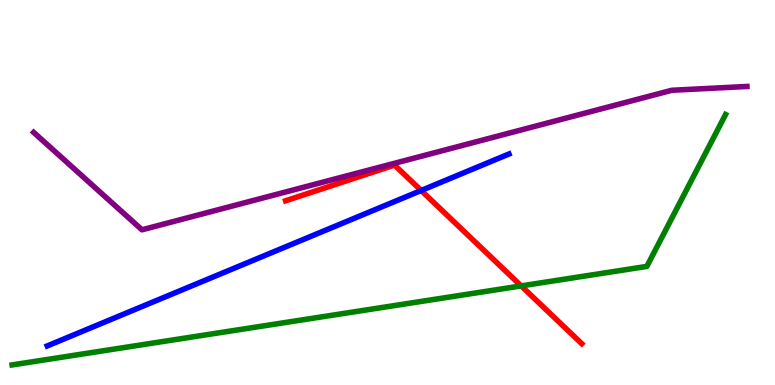[{'lines': ['blue', 'red'], 'intersections': [{'x': 5.43, 'y': 5.05}]}, {'lines': ['green', 'red'], 'intersections': [{'x': 6.73, 'y': 2.57}]}, {'lines': ['purple', 'red'], 'intersections': []}, {'lines': ['blue', 'green'], 'intersections': []}, {'lines': ['blue', 'purple'], 'intersections': []}, {'lines': ['green', 'purple'], 'intersections': []}]